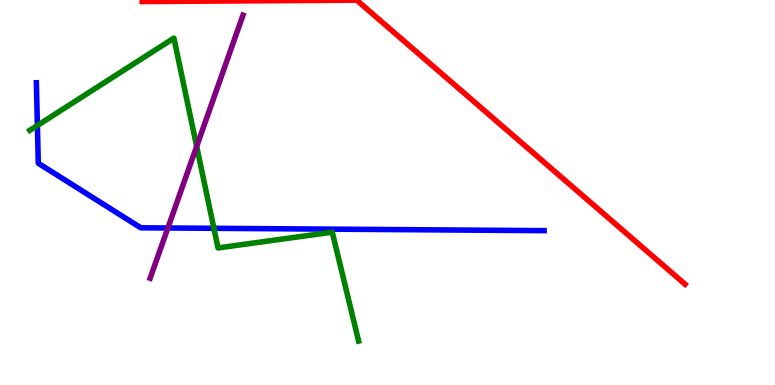[{'lines': ['blue', 'red'], 'intersections': []}, {'lines': ['green', 'red'], 'intersections': []}, {'lines': ['purple', 'red'], 'intersections': []}, {'lines': ['blue', 'green'], 'intersections': [{'x': 0.482, 'y': 6.74}, {'x': 2.76, 'y': 4.07}]}, {'lines': ['blue', 'purple'], 'intersections': [{'x': 2.17, 'y': 4.08}]}, {'lines': ['green', 'purple'], 'intersections': [{'x': 2.54, 'y': 6.2}]}]